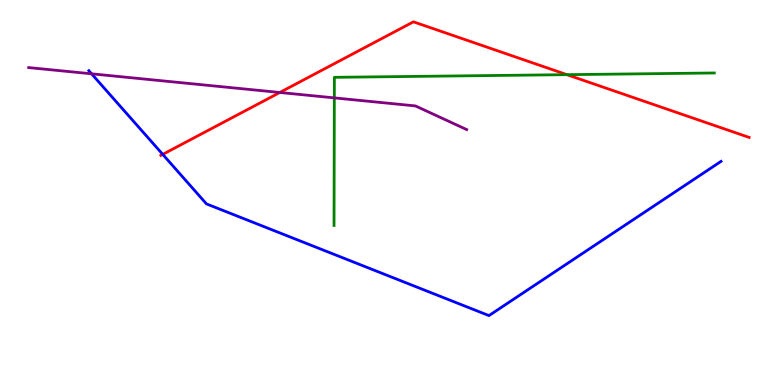[{'lines': ['blue', 'red'], 'intersections': [{'x': 2.1, 'y': 5.99}]}, {'lines': ['green', 'red'], 'intersections': [{'x': 7.31, 'y': 8.06}]}, {'lines': ['purple', 'red'], 'intersections': [{'x': 3.61, 'y': 7.6}]}, {'lines': ['blue', 'green'], 'intersections': []}, {'lines': ['blue', 'purple'], 'intersections': [{'x': 1.18, 'y': 8.08}]}, {'lines': ['green', 'purple'], 'intersections': [{'x': 4.31, 'y': 7.46}]}]